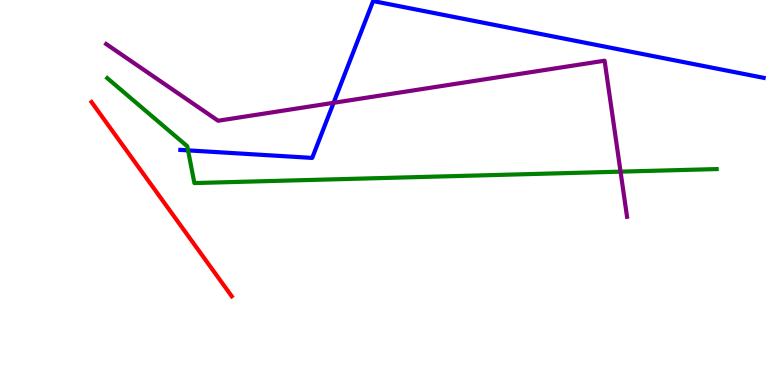[{'lines': ['blue', 'red'], 'intersections': []}, {'lines': ['green', 'red'], 'intersections': []}, {'lines': ['purple', 'red'], 'intersections': []}, {'lines': ['blue', 'green'], 'intersections': [{'x': 2.43, 'y': 6.09}]}, {'lines': ['blue', 'purple'], 'intersections': [{'x': 4.3, 'y': 7.33}]}, {'lines': ['green', 'purple'], 'intersections': [{'x': 8.01, 'y': 5.54}]}]